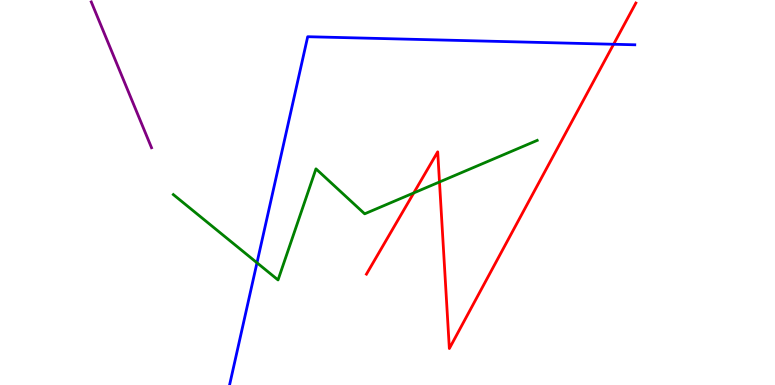[{'lines': ['blue', 'red'], 'intersections': [{'x': 7.92, 'y': 8.85}]}, {'lines': ['green', 'red'], 'intersections': [{'x': 5.34, 'y': 4.99}, {'x': 5.67, 'y': 5.27}]}, {'lines': ['purple', 'red'], 'intersections': []}, {'lines': ['blue', 'green'], 'intersections': [{'x': 3.32, 'y': 3.17}]}, {'lines': ['blue', 'purple'], 'intersections': []}, {'lines': ['green', 'purple'], 'intersections': []}]